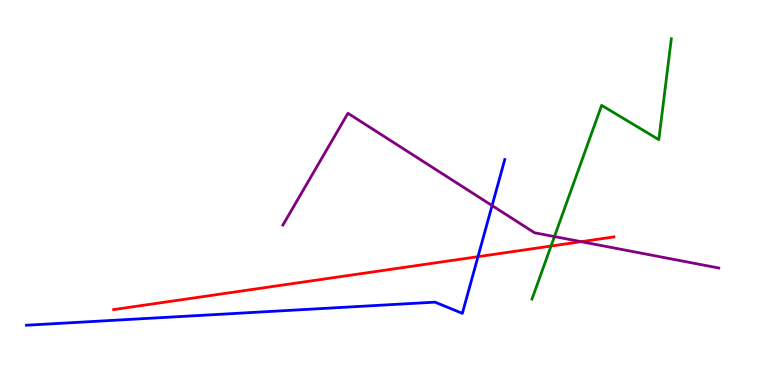[{'lines': ['blue', 'red'], 'intersections': [{'x': 6.17, 'y': 3.33}]}, {'lines': ['green', 'red'], 'intersections': [{'x': 7.11, 'y': 3.61}]}, {'lines': ['purple', 'red'], 'intersections': [{'x': 7.5, 'y': 3.72}]}, {'lines': ['blue', 'green'], 'intersections': []}, {'lines': ['blue', 'purple'], 'intersections': [{'x': 6.35, 'y': 4.66}]}, {'lines': ['green', 'purple'], 'intersections': [{'x': 7.15, 'y': 3.86}]}]